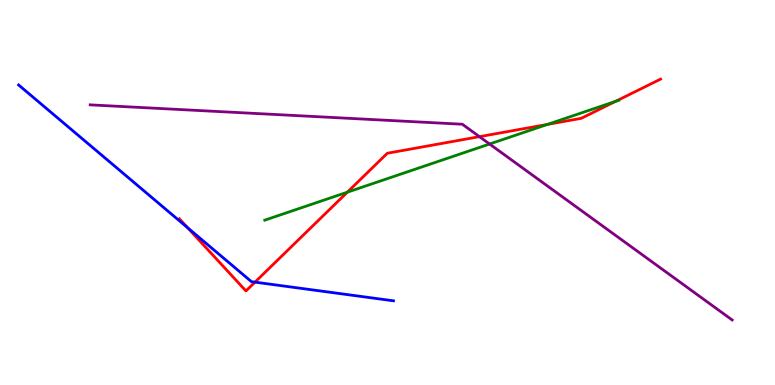[{'lines': ['blue', 'red'], 'intersections': [{'x': 2.42, 'y': 4.09}, {'x': 3.29, 'y': 2.67}]}, {'lines': ['green', 'red'], 'intersections': [{'x': 4.48, 'y': 5.01}, {'x': 7.06, 'y': 6.77}, {'x': 7.94, 'y': 7.37}]}, {'lines': ['purple', 'red'], 'intersections': [{'x': 6.19, 'y': 6.45}]}, {'lines': ['blue', 'green'], 'intersections': []}, {'lines': ['blue', 'purple'], 'intersections': []}, {'lines': ['green', 'purple'], 'intersections': [{'x': 6.32, 'y': 6.26}]}]